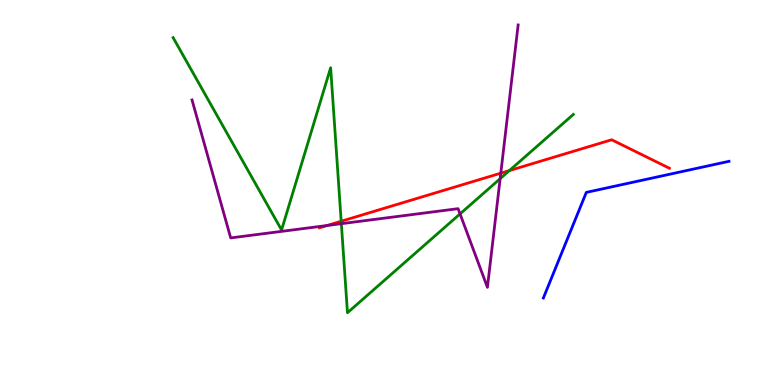[{'lines': ['blue', 'red'], 'intersections': []}, {'lines': ['green', 'red'], 'intersections': [{'x': 4.4, 'y': 4.25}, {'x': 6.57, 'y': 5.57}]}, {'lines': ['purple', 'red'], 'intersections': [{'x': 4.22, 'y': 4.14}, {'x': 6.46, 'y': 5.5}]}, {'lines': ['blue', 'green'], 'intersections': []}, {'lines': ['blue', 'purple'], 'intersections': []}, {'lines': ['green', 'purple'], 'intersections': [{'x': 4.4, 'y': 4.19}, {'x': 5.94, 'y': 4.44}, {'x': 6.45, 'y': 5.36}]}]